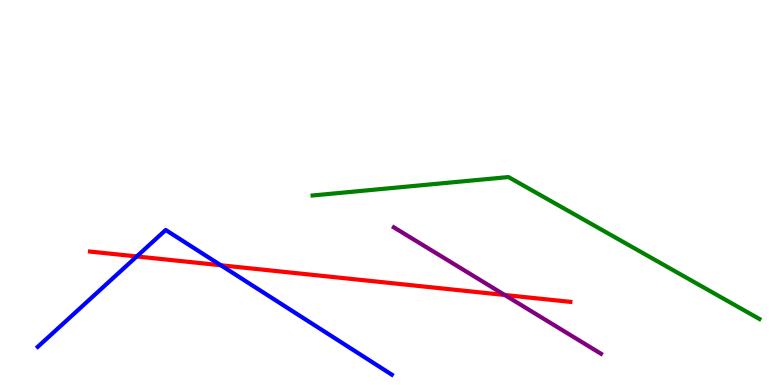[{'lines': ['blue', 'red'], 'intersections': [{'x': 1.76, 'y': 3.34}, {'x': 2.85, 'y': 3.11}]}, {'lines': ['green', 'red'], 'intersections': []}, {'lines': ['purple', 'red'], 'intersections': [{'x': 6.51, 'y': 2.34}]}, {'lines': ['blue', 'green'], 'intersections': []}, {'lines': ['blue', 'purple'], 'intersections': []}, {'lines': ['green', 'purple'], 'intersections': []}]